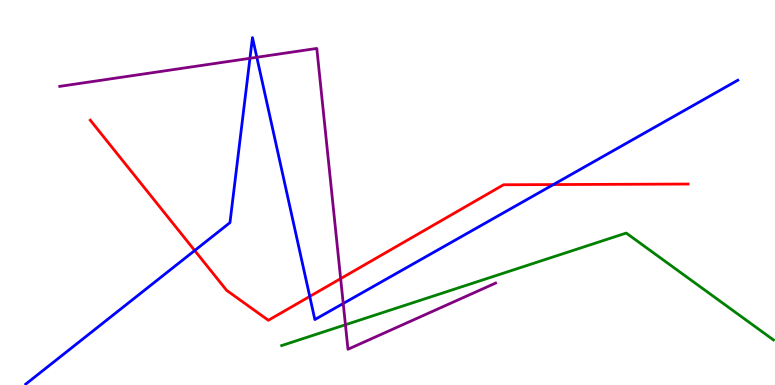[{'lines': ['blue', 'red'], 'intersections': [{'x': 2.51, 'y': 3.49}, {'x': 4.0, 'y': 2.3}, {'x': 7.14, 'y': 5.21}]}, {'lines': ['green', 'red'], 'intersections': []}, {'lines': ['purple', 'red'], 'intersections': [{'x': 4.4, 'y': 2.76}]}, {'lines': ['blue', 'green'], 'intersections': []}, {'lines': ['blue', 'purple'], 'intersections': [{'x': 3.23, 'y': 8.49}, {'x': 3.31, 'y': 8.51}, {'x': 4.43, 'y': 2.12}]}, {'lines': ['green', 'purple'], 'intersections': [{'x': 4.46, 'y': 1.56}]}]